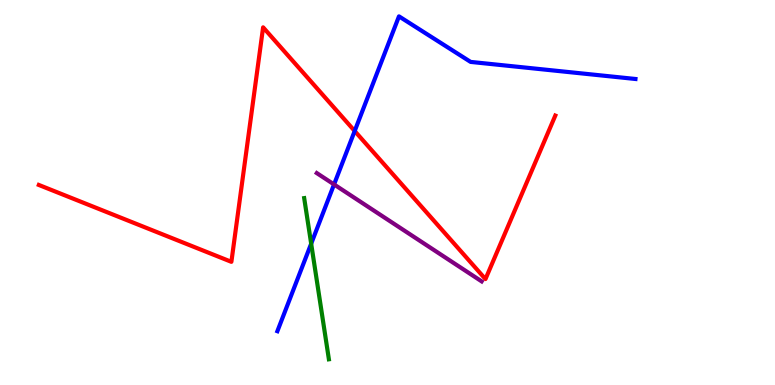[{'lines': ['blue', 'red'], 'intersections': [{'x': 4.58, 'y': 6.6}]}, {'lines': ['green', 'red'], 'intersections': []}, {'lines': ['purple', 'red'], 'intersections': []}, {'lines': ['blue', 'green'], 'intersections': [{'x': 4.02, 'y': 3.67}]}, {'lines': ['blue', 'purple'], 'intersections': [{'x': 4.31, 'y': 5.21}]}, {'lines': ['green', 'purple'], 'intersections': []}]